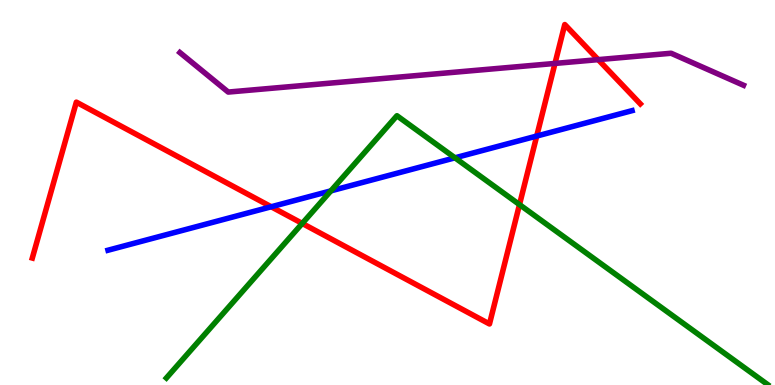[{'lines': ['blue', 'red'], 'intersections': [{'x': 3.5, 'y': 4.63}, {'x': 6.93, 'y': 6.47}]}, {'lines': ['green', 'red'], 'intersections': [{'x': 3.9, 'y': 4.2}, {'x': 6.7, 'y': 4.69}]}, {'lines': ['purple', 'red'], 'intersections': [{'x': 7.16, 'y': 8.35}, {'x': 7.72, 'y': 8.45}]}, {'lines': ['blue', 'green'], 'intersections': [{'x': 4.27, 'y': 5.04}, {'x': 5.87, 'y': 5.9}]}, {'lines': ['blue', 'purple'], 'intersections': []}, {'lines': ['green', 'purple'], 'intersections': []}]